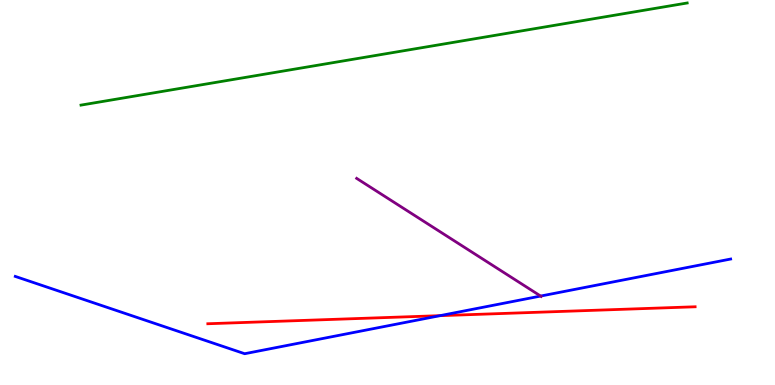[{'lines': ['blue', 'red'], 'intersections': [{'x': 5.68, 'y': 1.8}]}, {'lines': ['green', 'red'], 'intersections': []}, {'lines': ['purple', 'red'], 'intersections': []}, {'lines': ['blue', 'green'], 'intersections': []}, {'lines': ['blue', 'purple'], 'intersections': [{'x': 6.98, 'y': 2.31}]}, {'lines': ['green', 'purple'], 'intersections': []}]